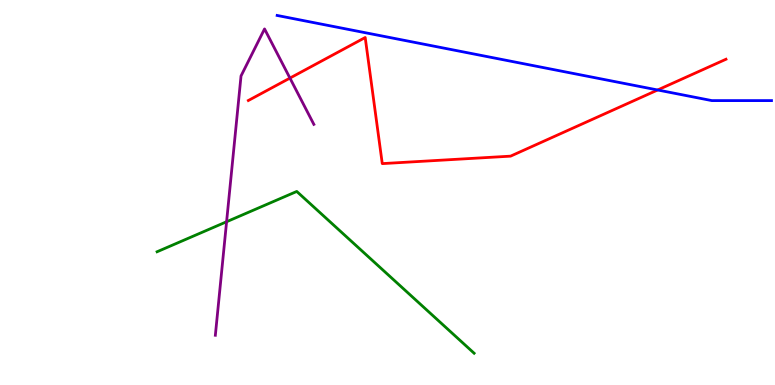[{'lines': ['blue', 'red'], 'intersections': [{'x': 8.49, 'y': 7.66}]}, {'lines': ['green', 'red'], 'intersections': []}, {'lines': ['purple', 'red'], 'intersections': [{'x': 3.74, 'y': 7.97}]}, {'lines': ['blue', 'green'], 'intersections': []}, {'lines': ['blue', 'purple'], 'intersections': []}, {'lines': ['green', 'purple'], 'intersections': [{'x': 2.92, 'y': 4.24}]}]